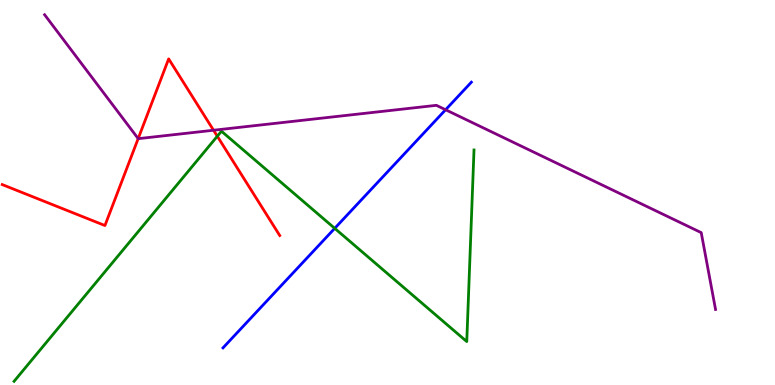[{'lines': ['blue', 'red'], 'intersections': []}, {'lines': ['green', 'red'], 'intersections': [{'x': 2.8, 'y': 6.46}]}, {'lines': ['purple', 'red'], 'intersections': [{'x': 1.78, 'y': 6.4}, {'x': 2.76, 'y': 6.62}]}, {'lines': ['blue', 'green'], 'intersections': [{'x': 4.32, 'y': 4.07}]}, {'lines': ['blue', 'purple'], 'intersections': [{'x': 5.75, 'y': 7.15}]}, {'lines': ['green', 'purple'], 'intersections': []}]